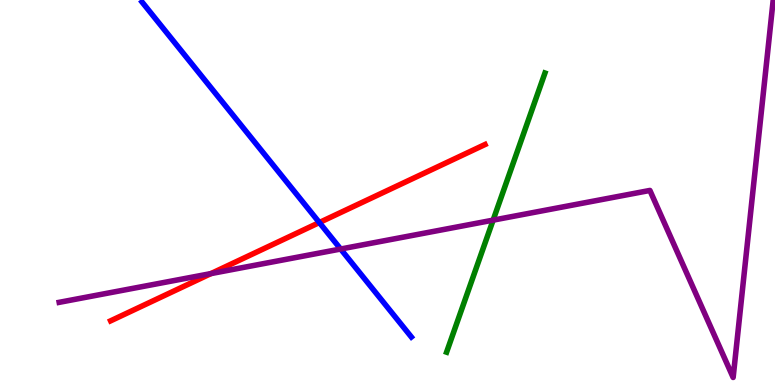[{'lines': ['blue', 'red'], 'intersections': [{'x': 4.12, 'y': 4.22}]}, {'lines': ['green', 'red'], 'intersections': []}, {'lines': ['purple', 'red'], 'intersections': [{'x': 2.72, 'y': 2.89}]}, {'lines': ['blue', 'green'], 'intersections': []}, {'lines': ['blue', 'purple'], 'intersections': [{'x': 4.4, 'y': 3.53}]}, {'lines': ['green', 'purple'], 'intersections': [{'x': 6.36, 'y': 4.28}]}]